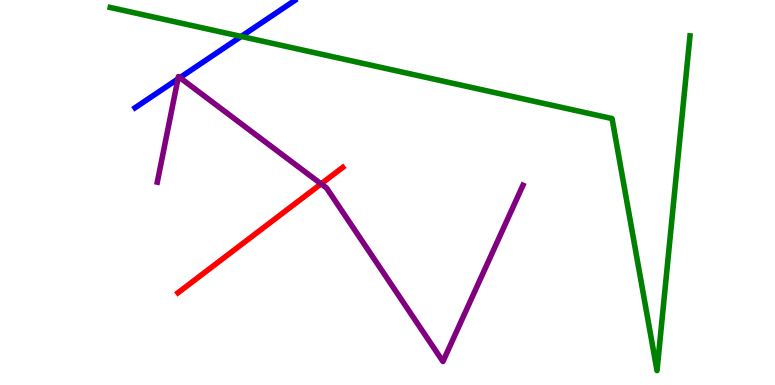[{'lines': ['blue', 'red'], 'intersections': []}, {'lines': ['green', 'red'], 'intersections': []}, {'lines': ['purple', 'red'], 'intersections': [{'x': 4.14, 'y': 5.22}]}, {'lines': ['blue', 'green'], 'intersections': [{'x': 3.11, 'y': 9.05}]}, {'lines': ['blue', 'purple'], 'intersections': [{'x': 2.3, 'y': 7.95}, {'x': 2.32, 'y': 7.98}]}, {'lines': ['green', 'purple'], 'intersections': []}]